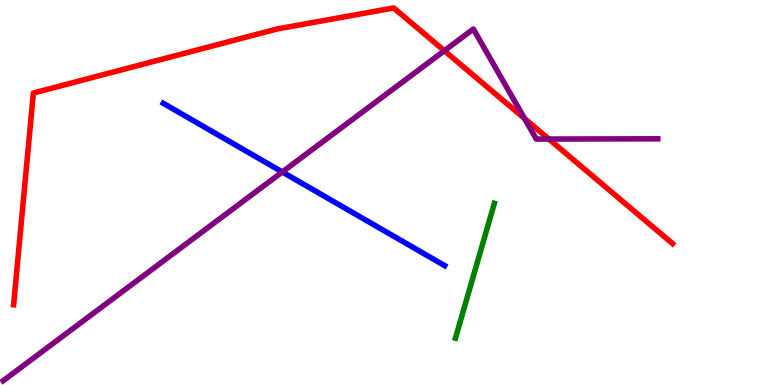[{'lines': ['blue', 'red'], 'intersections': []}, {'lines': ['green', 'red'], 'intersections': []}, {'lines': ['purple', 'red'], 'intersections': [{'x': 5.73, 'y': 8.68}, {'x': 6.77, 'y': 6.92}, {'x': 7.08, 'y': 6.39}]}, {'lines': ['blue', 'green'], 'intersections': []}, {'lines': ['blue', 'purple'], 'intersections': [{'x': 3.64, 'y': 5.53}]}, {'lines': ['green', 'purple'], 'intersections': []}]